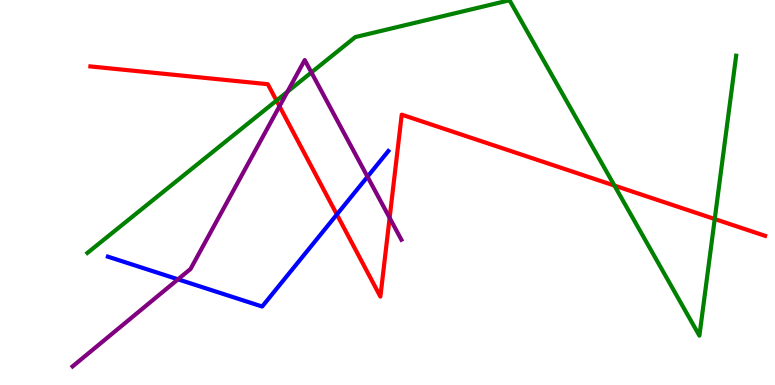[{'lines': ['blue', 'red'], 'intersections': [{'x': 4.35, 'y': 4.43}]}, {'lines': ['green', 'red'], 'intersections': [{'x': 3.57, 'y': 7.39}, {'x': 7.93, 'y': 5.18}, {'x': 9.22, 'y': 4.31}]}, {'lines': ['purple', 'red'], 'intersections': [{'x': 3.61, 'y': 7.24}, {'x': 5.03, 'y': 4.34}]}, {'lines': ['blue', 'green'], 'intersections': []}, {'lines': ['blue', 'purple'], 'intersections': [{'x': 2.3, 'y': 2.74}, {'x': 4.74, 'y': 5.41}]}, {'lines': ['green', 'purple'], 'intersections': [{'x': 3.71, 'y': 7.62}, {'x': 4.02, 'y': 8.12}]}]